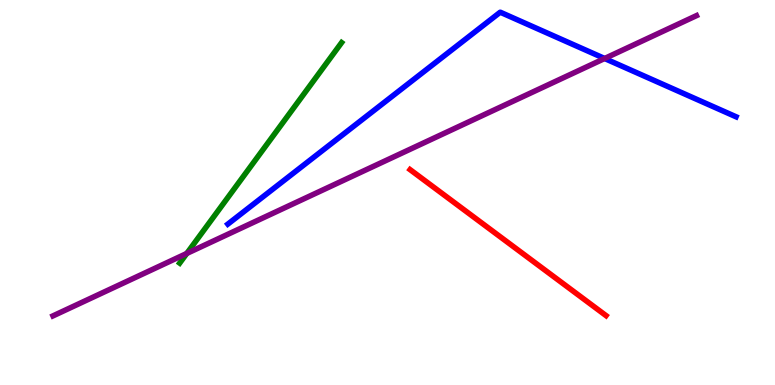[{'lines': ['blue', 'red'], 'intersections': []}, {'lines': ['green', 'red'], 'intersections': []}, {'lines': ['purple', 'red'], 'intersections': []}, {'lines': ['blue', 'green'], 'intersections': []}, {'lines': ['blue', 'purple'], 'intersections': [{'x': 7.8, 'y': 8.48}]}, {'lines': ['green', 'purple'], 'intersections': [{'x': 2.41, 'y': 3.42}]}]